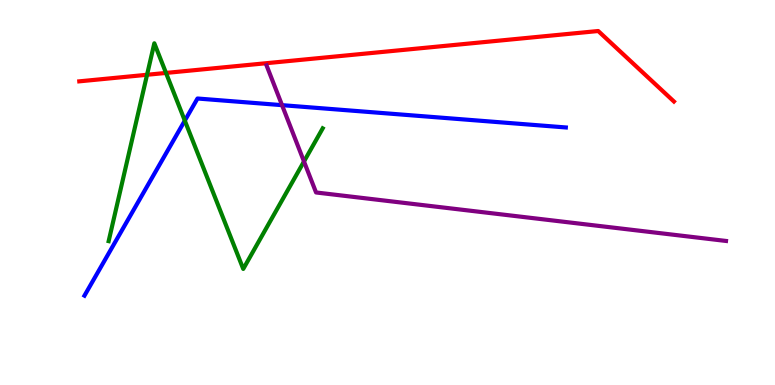[{'lines': ['blue', 'red'], 'intersections': []}, {'lines': ['green', 'red'], 'intersections': [{'x': 1.9, 'y': 8.06}, {'x': 2.14, 'y': 8.11}]}, {'lines': ['purple', 'red'], 'intersections': []}, {'lines': ['blue', 'green'], 'intersections': [{'x': 2.38, 'y': 6.87}]}, {'lines': ['blue', 'purple'], 'intersections': [{'x': 3.64, 'y': 7.27}]}, {'lines': ['green', 'purple'], 'intersections': [{'x': 3.92, 'y': 5.81}]}]